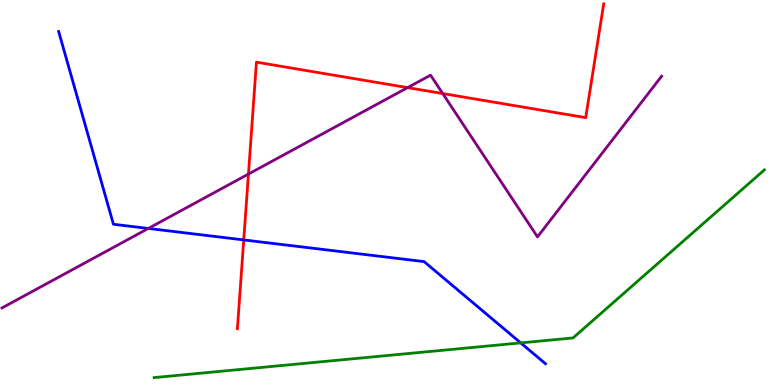[{'lines': ['blue', 'red'], 'intersections': [{'x': 3.15, 'y': 3.77}]}, {'lines': ['green', 'red'], 'intersections': []}, {'lines': ['purple', 'red'], 'intersections': [{'x': 3.21, 'y': 5.48}, {'x': 5.26, 'y': 7.72}, {'x': 5.71, 'y': 7.57}]}, {'lines': ['blue', 'green'], 'intersections': [{'x': 6.72, 'y': 1.09}]}, {'lines': ['blue', 'purple'], 'intersections': [{'x': 1.91, 'y': 4.07}]}, {'lines': ['green', 'purple'], 'intersections': []}]